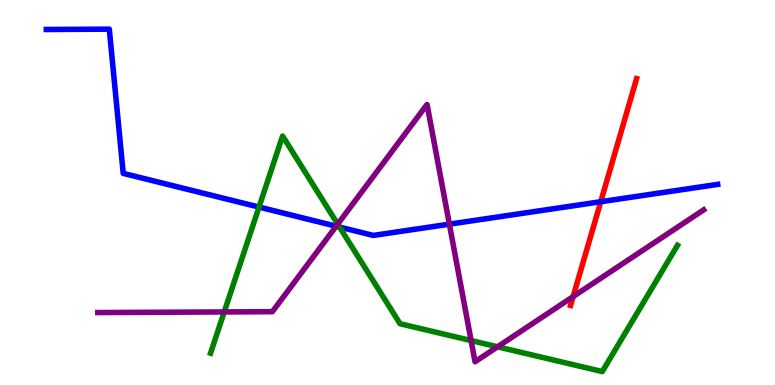[{'lines': ['blue', 'red'], 'intersections': [{'x': 7.75, 'y': 4.76}]}, {'lines': ['green', 'red'], 'intersections': []}, {'lines': ['purple', 'red'], 'intersections': [{'x': 7.4, 'y': 2.3}]}, {'lines': ['blue', 'green'], 'intersections': [{'x': 3.34, 'y': 4.62}, {'x': 4.38, 'y': 4.1}]}, {'lines': ['blue', 'purple'], 'intersections': [{'x': 4.34, 'y': 4.12}, {'x': 5.8, 'y': 4.18}]}, {'lines': ['green', 'purple'], 'intersections': [{'x': 2.89, 'y': 1.9}, {'x': 4.36, 'y': 4.18}, {'x': 6.08, 'y': 1.15}, {'x': 6.42, 'y': 0.992}]}]